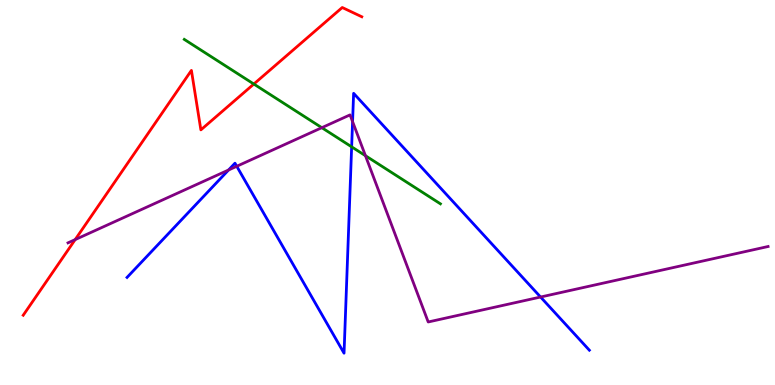[{'lines': ['blue', 'red'], 'intersections': []}, {'lines': ['green', 'red'], 'intersections': [{'x': 3.28, 'y': 7.82}]}, {'lines': ['purple', 'red'], 'intersections': [{'x': 0.97, 'y': 3.78}]}, {'lines': ['blue', 'green'], 'intersections': [{'x': 4.54, 'y': 6.19}]}, {'lines': ['blue', 'purple'], 'intersections': [{'x': 2.95, 'y': 5.58}, {'x': 3.05, 'y': 5.68}, {'x': 4.55, 'y': 6.84}, {'x': 6.98, 'y': 2.29}]}, {'lines': ['green', 'purple'], 'intersections': [{'x': 4.15, 'y': 6.68}, {'x': 4.72, 'y': 5.96}]}]